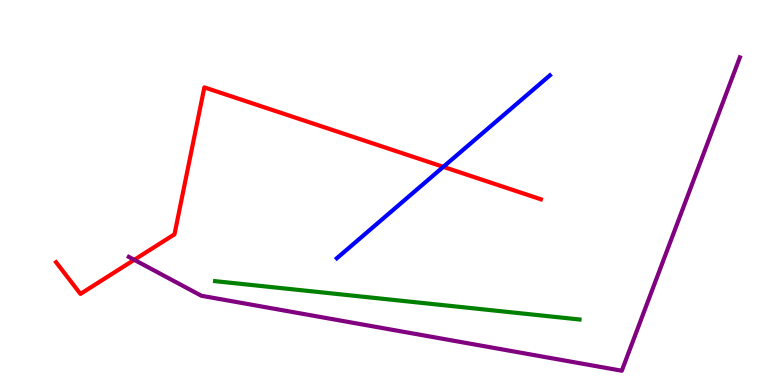[{'lines': ['blue', 'red'], 'intersections': [{'x': 5.72, 'y': 5.67}]}, {'lines': ['green', 'red'], 'intersections': []}, {'lines': ['purple', 'red'], 'intersections': [{'x': 1.73, 'y': 3.25}]}, {'lines': ['blue', 'green'], 'intersections': []}, {'lines': ['blue', 'purple'], 'intersections': []}, {'lines': ['green', 'purple'], 'intersections': []}]